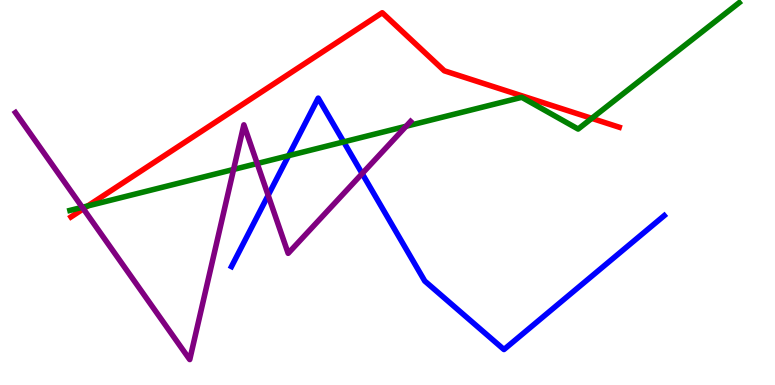[{'lines': ['blue', 'red'], 'intersections': []}, {'lines': ['green', 'red'], 'intersections': [{'x': 1.13, 'y': 4.65}, {'x': 7.64, 'y': 6.93}]}, {'lines': ['purple', 'red'], 'intersections': [{'x': 1.08, 'y': 4.58}]}, {'lines': ['blue', 'green'], 'intersections': [{'x': 3.72, 'y': 5.96}, {'x': 4.43, 'y': 6.31}]}, {'lines': ['blue', 'purple'], 'intersections': [{'x': 3.46, 'y': 4.93}, {'x': 4.67, 'y': 5.49}]}, {'lines': ['green', 'purple'], 'intersections': [{'x': 1.06, 'y': 4.62}, {'x': 3.01, 'y': 5.6}, {'x': 3.32, 'y': 5.75}, {'x': 5.24, 'y': 6.72}]}]